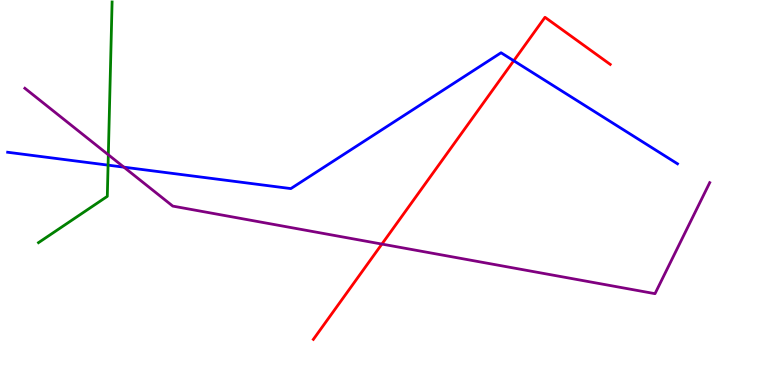[{'lines': ['blue', 'red'], 'intersections': [{'x': 6.63, 'y': 8.42}]}, {'lines': ['green', 'red'], 'intersections': []}, {'lines': ['purple', 'red'], 'intersections': [{'x': 4.93, 'y': 3.66}]}, {'lines': ['blue', 'green'], 'intersections': [{'x': 1.39, 'y': 5.71}]}, {'lines': ['blue', 'purple'], 'intersections': [{'x': 1.6, 'y': 5.66}]}, {'lines': ['green', 'purple'], 'intersections': [{'x': 1.4, 'y': 5.98}]}]